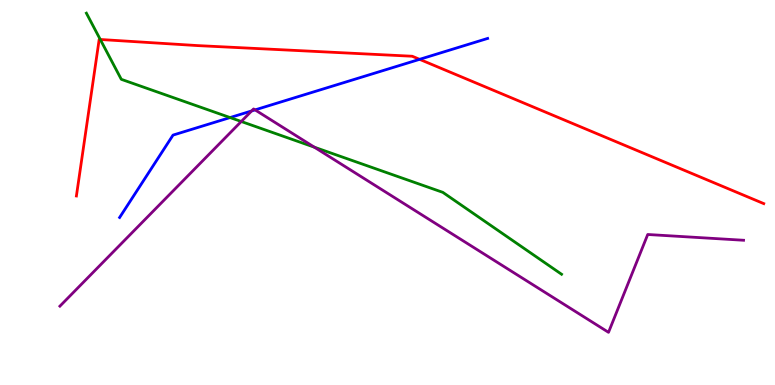[{'lines': ['blue', 'red'], 'intersections': [{'x': 5.41, 'y': 8.46}]}, {'lines': ['green', 'red'], 'intersections': [{'x': 1.29, 'y': 8.97}]}, {'lines': ['purple', 'red'], 'intersections': []}, {'lines': ['blue', 'green'], 'intersections': [{'x': 2.97, 'y': 6.95}]}, {'lines': ['blue', 'purple'], 'intersections': [{'x': 3.25, 'y': 7.12}, {'x': 3.29, 'y': 7.15}]}, {'lines': ['green', 'purple'], 'intersections': [{'x': 3.11, 'y': 6.84}, {'x': 4.06, 'y': 6.18}]}]